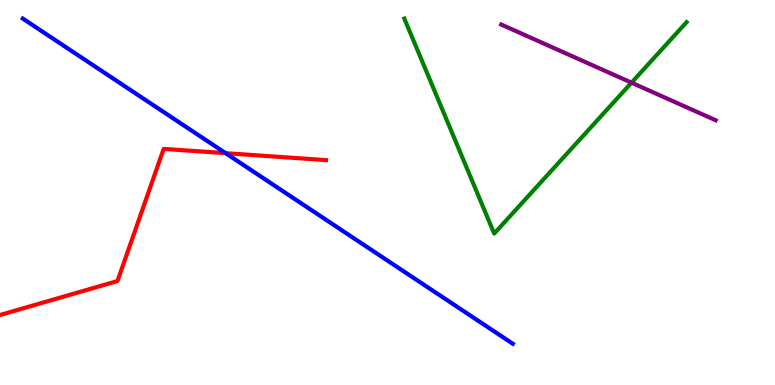[{'lines': ['blue', 'red'], 'intersections': [{'x': 2.91, 'y': 6.02}]}, {'lines': ['green', 'red'], 'intersections': []}, {'lines': ['purple', 'red'], 'intersections': []}, {'lines': ['blue', 'green'], 'intersections': []}, {'lines': ['blue', 'purple'], 'intersections': []}, {'lines': ['green', 'purple'], 'intersections': [{'x': 8.15, 'y': 7.85}]}]